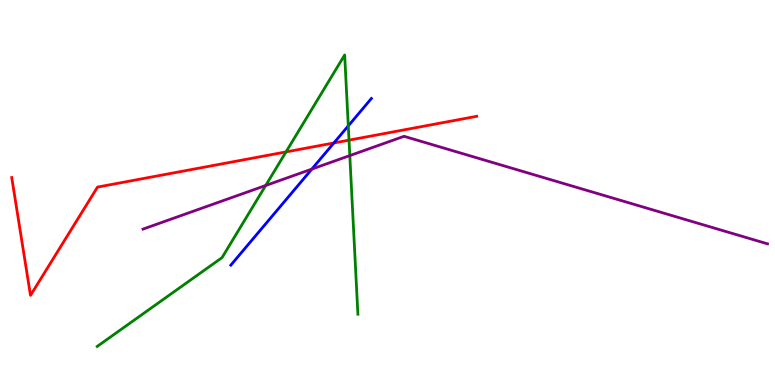[{'lines': ['blue', 'red'], 'intersections': [{'x': 4.31, 'y': 6.29}]}, {'lines': ['green', 'red'], 'intersections': [{'x': 3.69, 'y': 6.05}, {'x': 4.5, 'y': 6.36}]}, {'lines': ['purple', 'red'], 'intersections': []}, {'lines': ['blue', 'green'], 'intersections': [{'x': 4.49, 'y': 6.73}]}, {'lines': ['blue', 'purple'], 'intersections': [{'x': 4.02, 'y': 5.61}]}, {'lines': ['green', 'purple'], 'intersections': [{'x': 3.43, 'y': 5.18}, {'x': 4.51, 'y': 5.96}]}]